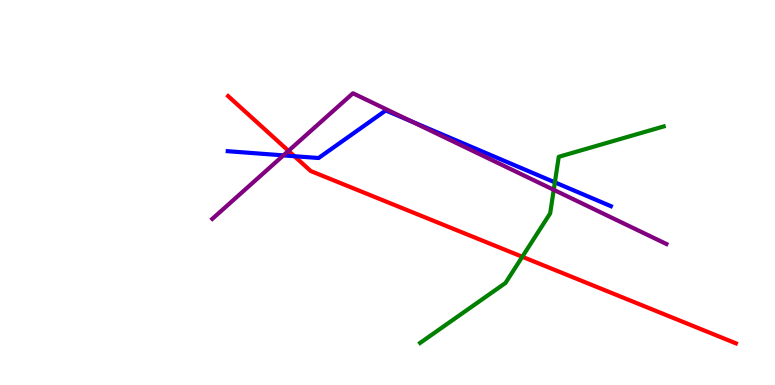[{'lines': ['blue', 'red'], 'intersections': [{'x': 3.8, 'y': 5.94}]}, {'lines': ['green', 'red'], 'intersections': [{'x': 6.74, 'y': 3.33}]}, {'lines': ['purple', 'red'], 'intersections': [{'x': 3.72, 'y': 6.08}]}, {'lines': ['blue', 'green'], 'intersections': [{'x': 7.16, 'y': 5.26}]}, {'lines': ['blue', 'purple'], 'intersections': [{'x': 3.66, 'y': 5.96}, {'x': 5.3, 'y': 6.85}]}, {'lines': ['green', 'purple'], 'intersections': [{'x': 7.15, 'y': 5.07}]}]